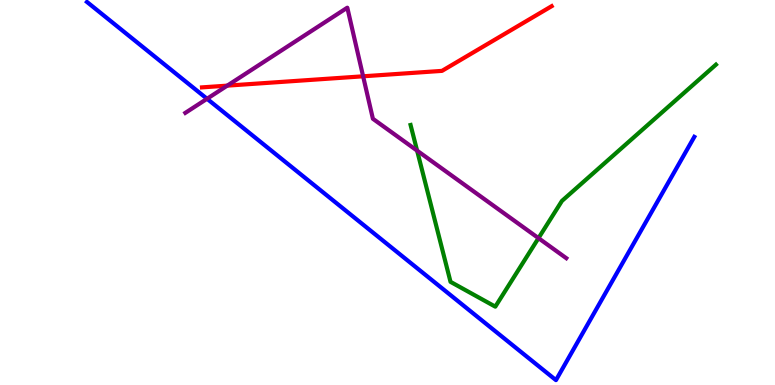[{'lines': ['blue', 'red'], 'intersections': []}, {'lines': ['green', 'red'], 'intersections': []}, {'lines': ['purple', 'red'], 'intersections': [{'x': 2.93, 'y': 7.78}, {'x': 4.69, 'y': 8.02}]}, {'lines': ['blue', 'green'], 'intersections': []}, {'lines': ['blue', 'purple'], 'intersections': [{'x': 2.67, 'y': 7.43}]}, {'lines': ['green', 'purple'], 'intersections': [{'x': 5.38, 'y': 6.09}, {'x': 6.95, 'y': 3.81}]}]